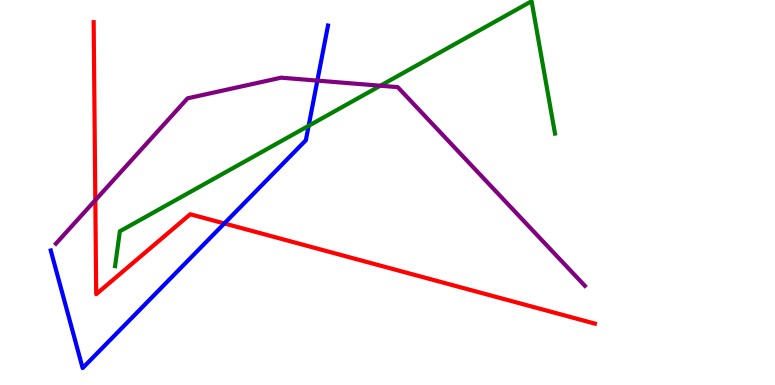[{'lines': ['blue', 'red'], 'intersections': [{'x': 2.89, 'y': 4.2}]}, {'lines': ['green', 'red'], 'intersections': []}, {'lines': ['purple', 'red'], 'intersections': [{'x': 1.23, 'y': 4.8}]}, {'lines': ['blue', 'green'], 'intersections': [{'x': 3.98, 'y': 6.73}]}, {'lines': ['blue', 'purple'], 'intersections': [{'x': 4.1, 'y': 7.91}]}, {'lines': ['green', 'purple'], 'intersections': [{'x': 4.91, 'y': 7.77}]}]